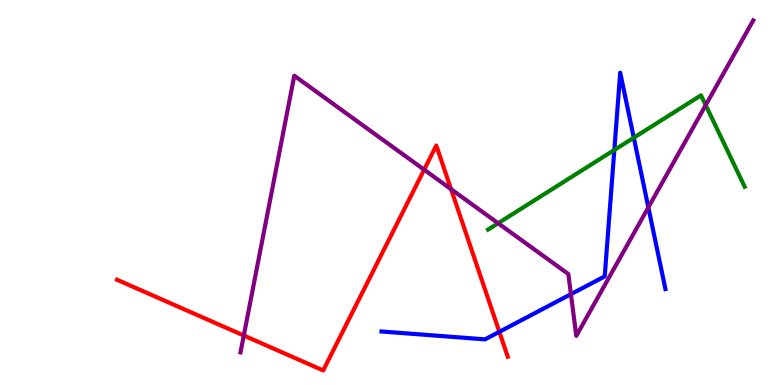[{'lines': ['blue', 'red'], 'intersections': [{'x': 6.44, 'y': 1.38}]}, {'lines': ['green', 'red'], 'intersections': []}, {'lines': ['purple', 'red'], 'intersections': [{'x': 3.15, 'y': 1.29}, {'x': 5.47, 'y': 5.59}, {'x': 5.82, 'y': 5.09}]}, {'lines': ['blue', 'green'], 'intersections': [{'x': 7.93, 'y': 6.1}, {'x': 8.18, 'y': 6.42}]}, {'lines': ['blue', 'purple'], 'intersections': [{'x': 7.37, 'y': 2.36}, {'x': 8.37, 'y': 4.61}]}, {'lines': ['green', 'purple'], 'intersections': [{'x': 6.43, 'y': 4.2}, {'x': 9.11, 'y': 7.27}]}]